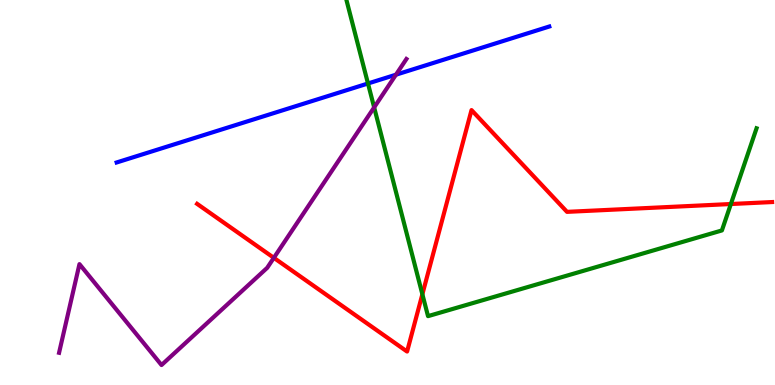[{'lines': ['blue', 'red'], 'intersections': []}, {'lines': ['green', 'red'], 'intersections': [{'x': 5.45, 'y': 2.36}, {'x': 9.43, 'y': 4.7}]}, {'lines': ['purple', 'red'], 'intersections': [{'x': 3.53, 'y': 3.3}]}, {'lines': ['blue', 'green'], 'intersections': [{'x': 4.75, 'y': 7.83}]}, {'lines': ['blue', 'purple'], 'intersections': [{'x': 5.11, 'y': 8.06}]}, {'lines': ['green', 'purple'], 'intersections': [{'x': 4.83, 'y': 7.21}]}]